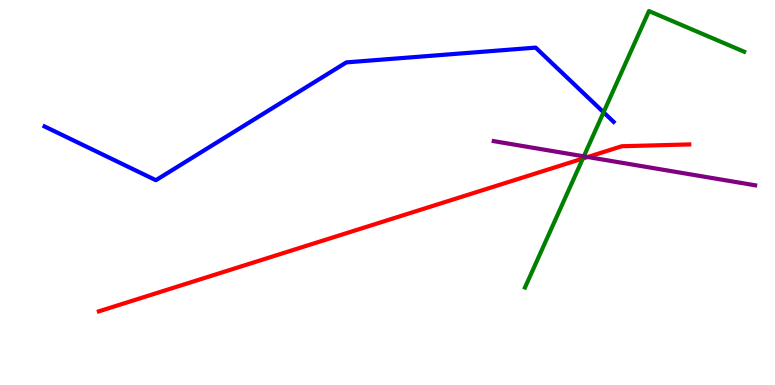[{'lines': ['blue', 'red'], 'intersections': []}, {'lines': ['green', 'red'], 'intersections': [{'x': 7.52, 'y': 5.88}]}, {'lines': ['purple', 'red'], 'intersections': [{'x': 7.58, 'y': 5.92}]}, {'lines': ['blue', 'green'], 'intersections': [{'x': 7.79, 'y': 7.08}]}, {'lines': ['blue', 'purple'], 'intersections': []}, {'lines': ['green', 'purple'], 'intersections': [{'x': 7.53, 'y': 5.94}]}]